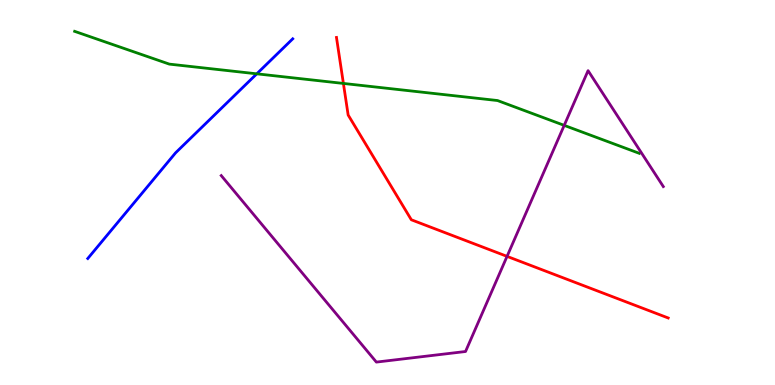[{'lines': ['blue', 'red'], 'intersections': []}, {'lines': ['green', 'red'], 'intersections': [{'x': 4.43, 'y': 7.83}]}, {'lines': ['purple', 'red'], 'intersections': [{'x': 6.54, 'y': 3.34}]}, {'lines': ['blue', 'green'], 'intersections': [{'x': 3.31, 'y': 8.08}]}, {'lines': ['blue', 'purple'], 'intersections': []}, {'lines': ['green', 'purple'], 'intersections': [{'x': 7.28, 'y': 6.74}]}]